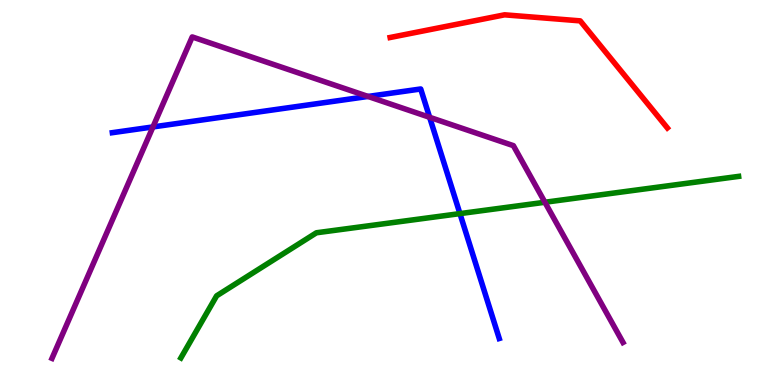[{'lines': ['blue', 'red'], 'intersections': []}, {'lines': ['green', 'red'], 'intersections': []}, {'lines': ['purple', 'red'], 'intersections': []}, {'lines': ['blue', 'green'], 'intersections': [{'x': 5.93, 'y': 4.45}]}, {'lines': ['blue', 'purple'], 'intersections': [{'x': 1.97, 'y': 6.7}, {'x': 4.75, 'y': 7.49}, {'x': 5.54, 'y': 6.95}]}, {'lines': ['green', 'purple'], 'intersections': [{'x': 7.03, 'y': 4.75}]}]